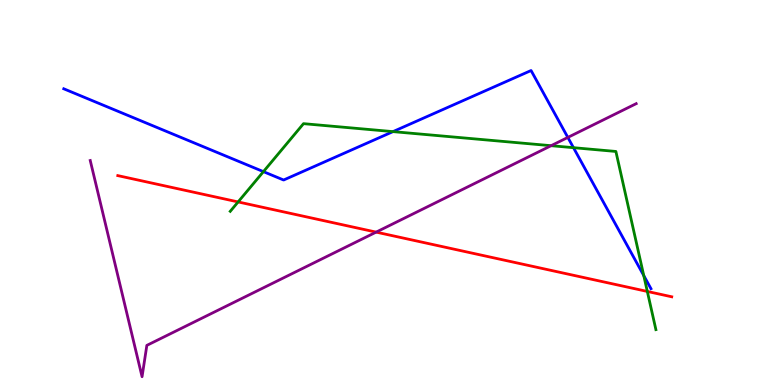[{'lines': ['blue', 'red'], 'intersections': []}, {'lines': ['green', 'red'], 'intersections': [{'x': 3.07, 'y': 4.76}, {'x': 8.35, 'y': 2.43}]}, {'lines': ['purple', 'red'], 'intersections': [{'x': 4.85, 'y': 3.97}]}, {'lines': ['blue', 'green'], 'intersections': [{'x': 3.4, 'y': 5.54}, {'x': 5.07, 'y': 6.58}, {'x': 7.4, 'y': 6.16}, {'x': 8.31, 'y': 2.84}]}, {'lines': ['blue', 'purple'], 'intersections': [{'x': 7.33, 'y': 6.43}]}, {'lines': ['green', 'purple'], 'intersections': [{'x': 7.11, 'y': 6.22}]}]